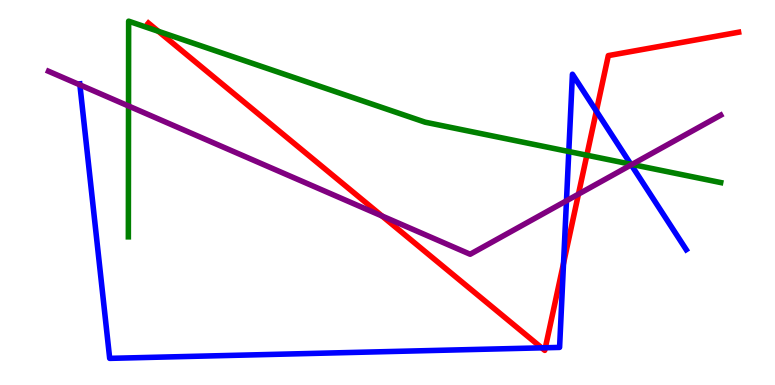[{'lines': ['blue', 'red'], 'intersections': [{'x': 6.99, 'y': 0.965}, {'x': 7.04, 'y': 0.968}, {'x': 7.27, 'y': 3.16}, {'x': 7.69, 'y': 7.11}]}, {'lines': ['green', 'red'], 'intersections': [{'x': 2.04, 'y': 9.19}, {'x': 7.57, 'y': 5.97}]}, {'lines': ['purple', 'red'], 'intersections': [{'x': 4.93, 'y': 4.39}, {'x': 7.46, 'y': 4.96}]}, {'lines': ['blue', 'green'], 'intersections': [{'x': 7.34, 'y': 6.06}, {'x': 8.14, 'y': 5.74}]}, {'lines': ['blue', 'purple'], 'intersections': [{'x': 1.03, 'y': 7.8}, {'x': 7.31, 'y': 4.78}, {'x': 8.14, 'y': 5.72}]}, {'lines': ['green', 'purple'], 'intersections': [{'x': 1.66, 'y': 7.25}, {'x': 8.15, 'y': 5.73}]}]